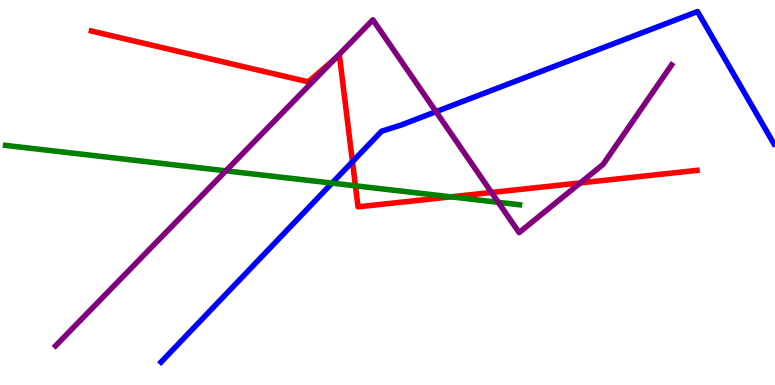[{'lines': ['blue', 'red'], 'intersections': [{'x': 4.55, 'y': 5.8}]}, {'lines': ['green', 'red'], 'intersections': [{'x': 4.59, 'y': 5.17}, {'x': 5.82, 'y': 4.89}]}, {'lines': ['purple', 'red'], 'intersections': [{'x': 4.32, 'y': 8.47}, {'x': 6.34, 'y': 5.0}, {'x': 7.49, 'y': 5.25}]}, {'lines': ['blue', 'green'], 'intersections': [{'x': 4.28, 'y': 5.24}]}, {'lines': ['blue', 'purple'], 'intersections': [{'x': 5.63, 'y': 7.1}]}, {'lines': ['green', 'purple'], 'intersections': [{'x': 2.91, 'y': 5.56}, {'x': 6.43, 'y': 4.75}]}]